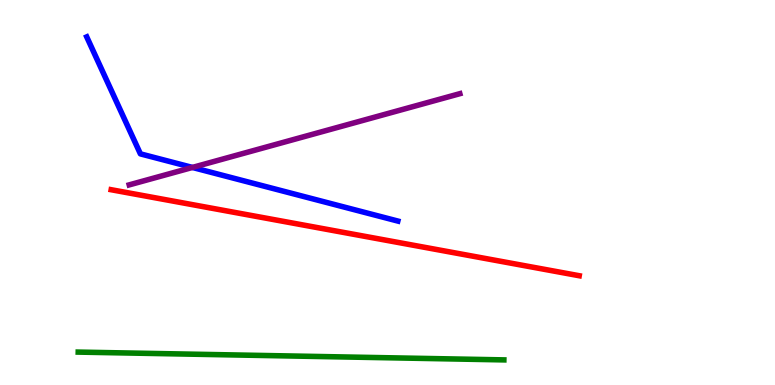[{'lines': ['blue', 'red'], 'intersections': []}, {'lines': ['green', 'red'], 'intersections': []}, {'lines': ['purple', 'red'], 'intersections': []}, {'lines': ['blue', 'green'], 'intersections': []}, {'lines': ['blue', 'purple'], 'intersections': [{'x': 2.48, 'y': 5.65}]}, {'lines': ['green', 'purple'], 'intersections': []}]